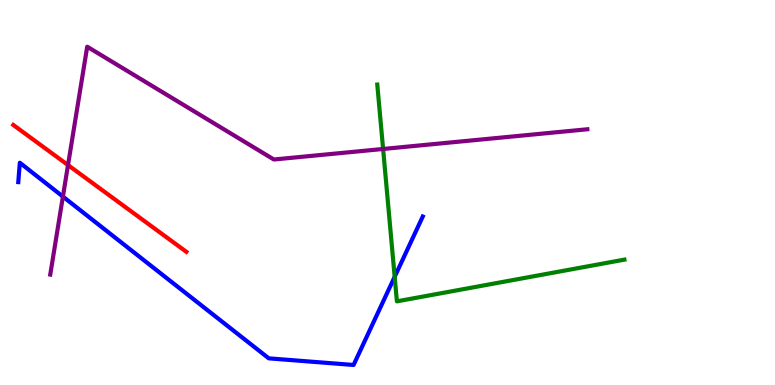[{'lines': ['blue', 'red'], 'intersections': []}, {'lines': ['green', 'red'], 'intersections': []}, {'lines': ['purple', 'red'], 'intersections': [{'x': 0.878, 'y': 5.71}]}, {'lines': ['blue', 'green'], 'intersections': [{'x': 5.09, 'y': 2.81}]}, {'lines': ['blue', 'purple'], 'intersections': [{'x': 0.812, 'y': 4.89}]}, {'lines': ['green', 'purple'], 'intersections': [{'x': 4.94, 'y': 6.13}]}]